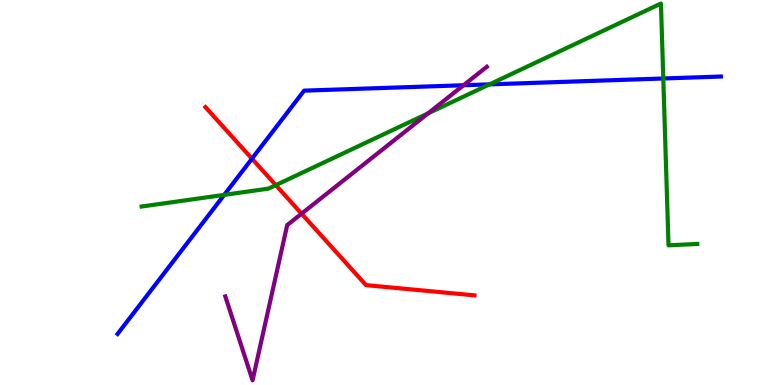[{'lines': ['blue', 'red'], 'intersections': [{'x': 3.25, 'y': 5.88}]}, {'lines': ['green', 'red'], 'intersections': [{'x': 3.56, 'y': 5.19}]}, {'lines': ['purple', 'red'], 'intersections': [{'x': 3.89, 'y': 4.45}]}, {'lines': ['blue', 'green'], 'intersections': [{'x': 2.89, 'y': 4.94}, {'x': 6.32, 'y': 7.81}, {'x': 8.56, 'y': 7.96}]}, {'lines': ['blue', 'purple'], 'intersections': [{'x': 5.98, 'y': 7.79}]}, {'lines': ['green', 'purple'], 'intersections': [{'x': 5.52, 'y': 7.06}]}]